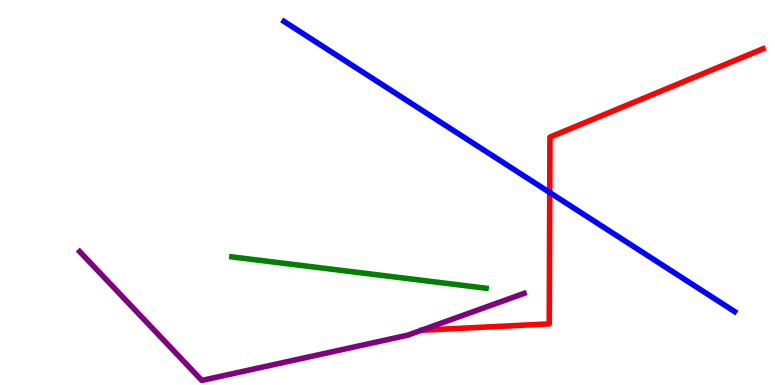[{'lines': ['blue', 'red'], 'intersections': [{'x': 7.09, 'y': 5.0}]}, {'lines': ['green', 'red'], 'intersections': []}, {'lines': ['purple', 'red'], 'intersections': []}, {'lines': ['blue', 'green'], 'intersections': []}, {'lines': ['blue', 'purple'], 'intersections': []}, {'lines': ['green', 'purple'], 'intersections': []}]